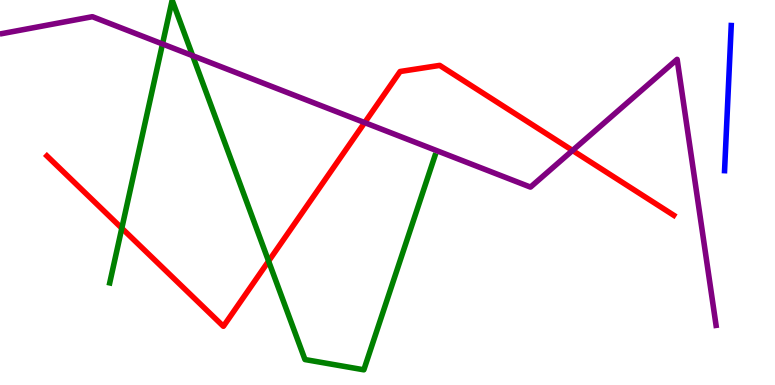[{'lines': ['blue', 'red'], 'intersections': []}, {'lines': ['green', 'red'], 'intersections': [{'x': 1.57, 'y': 4.07}, {'x': 3.47, 'y': 3.22}]}, {'lines': ['purple', 'red'], 'intersections': [{'x': 4.71, 'y': 6.82}, {'x': 7.39, 'y': 6.09}]}, {'lines': ['blue', 'green'], 'intersections': []}, {'lines': ['blue', 'purple'], 'intersections': []}, {'lines': ['green', 'purple'], 'intersections': [{'x': 2.1, 'y': 8.86}, {'x': 2.49, 'y': 8.55}]}]